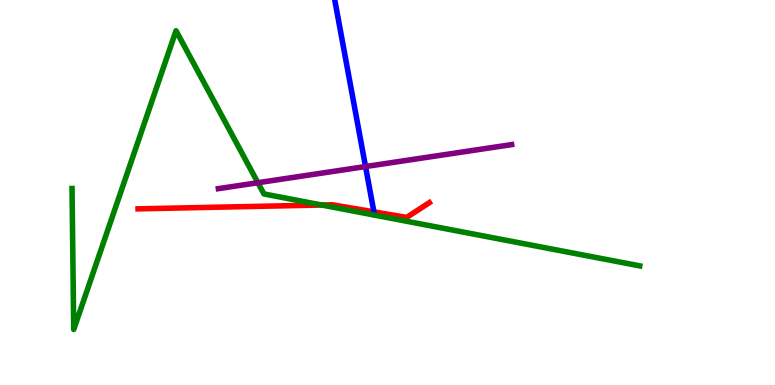[{'lines': ['blue', 'red'], 'intersections': [{'x': 4.82, 'y': 4.5}]}, {'lines': ['green', 'red'], 'intersections': [{'x': 4.15, 'y': 4.68}]}, {'lines': ['purple', 'red'], 'intersections': []}, {'lines': ['blue', 'green'], 'intersections': []}, {'lines': ['blue', 'purple'], 'intersections': [{'x': 4.72, 'y': 5.67}]}, {'lines': ['green', 'purple'], 'intersections': [{'x': 3.33, 'y': 5.25}]}]